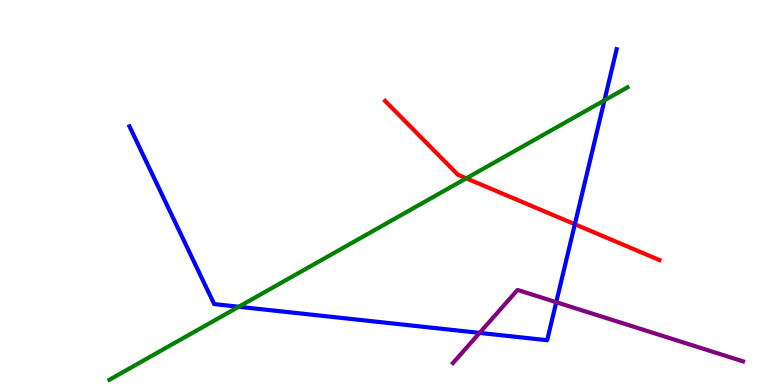[{'lines': ['blue', 'red'], 'intersections': [{'x': 7.42, 'y': 4.18}]}, {'lines': ['green', 'red'], 'intersections': [{'x': 6.02, 'y': 5.37}]}, {'lines': ['purple', 'red'], 'intersections': []}, {'lines': ['blue', 'green'], 'intersections': [{'x': 3.08, 'y': 2.03}, {'x': 7.8, 'y': 7.39}]}, {'lines': ['blue', 'purple'], 'intersections': [{'x': 6.19, 'y': 1.35}, {'x': 7.18, 'y': 2.15}]}, {'lines': ['green', 'purple'], 'intersections': []}]